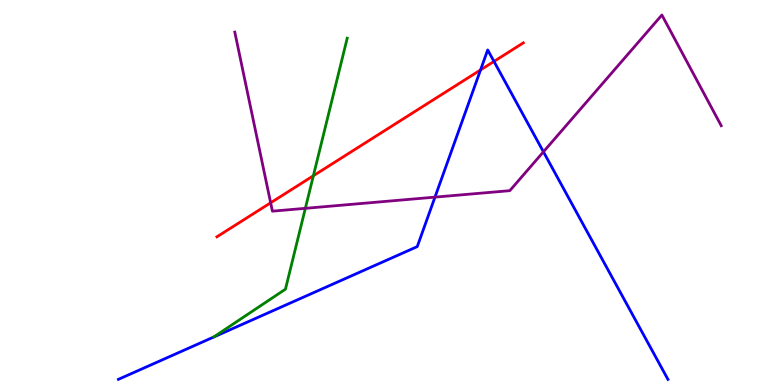[{'lines': ['blue', 'red'], 'intersections': [{'x': 6.2, 'y': 8.18}, {'x': 6.37, 'y': 8.4}]}, {'lines': ['green', 'red'], 'intersections': [{'x': 4.04, 'y': 5.43}]}, {'lines': ['purple', 'red'], 'intersections': [{'x': 3.49, 'y': 4.73}]}, {'lines': ['blue', 'green'], 'intersections': []}, {'lines': ['blue', 'purple'], 'intersections': [{'x': 5.61, 'y': 4.88}, {'x': 7.01, 'y': 6.06}]}, {'lines': ['green', 'purple'], 'intersections': [{'x': 3.94, 'y': 4.59}]}]